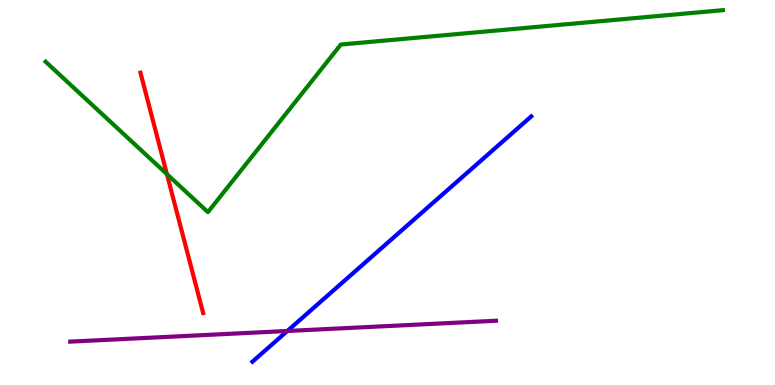[{'lines': ['blue', 'red'], 'intersections': []}, {'lines': ['green', 'red'], 'intersections': [{'x': 2.15, 'y': 5.48}]}, {'lines': ['purple', 'red'], 'intersections': []}, {'lines': ['blue', 'green'], 'intersections': []}, {'lines': ['blue', 'purple'], 'intersections': [{'x': 3.71, 'y': 1.4}]}, {'lines': ['green', 'purple'], 'intersections': []}]